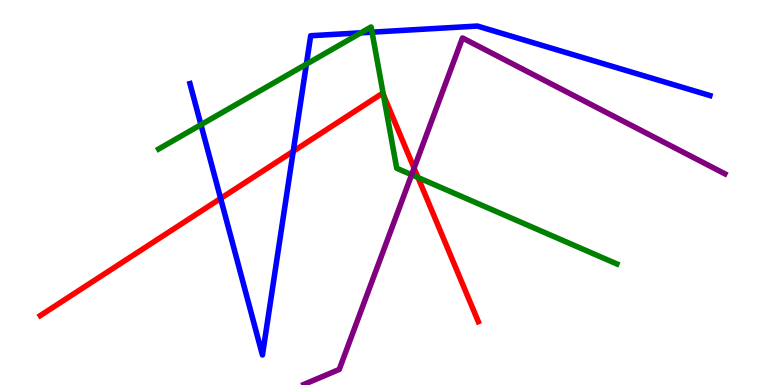[{'lines': ['blue', 'red'], 'intersections': [{'x': 2.85, 'y': 4.85}, {'x': 3.78, 'y': 6.07}]}, {'lines': ['green', 'red'], 'intersections': [{'x': 4.95, 'y': 7.54}, {'x': 5.39, 'y': 5.39}]}, {'lines': ['purple', 'red'], 'intersections': [{'x': 5.34, 'y': 5.63}]}, {'lines': ['blue', 'green'], 'intersections': [{'x': 2.59, 'y': 6.76}, {'x': 3.95, 'y': 8.33}, {'x': 4.66, 'y': 9.15}, {'x': 4.8, 'y': 9.16}]}, {'lines': ['blue', 'purple'], 'intersections': []}, {'lines': ['green', 'purple'], 'intersections': [{'x': 5.31, 'y': 5.46}]}]